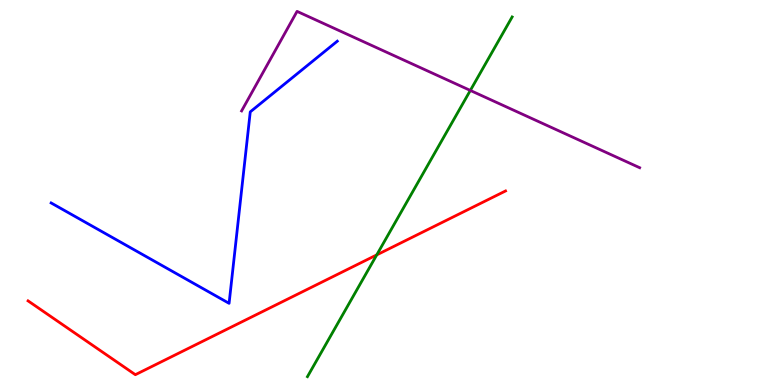[{'lines': ['blue', 'red'], 'intersections': []}, {'lines': ['green', 'red'], 'intersections': [{'x': 4.86, 'y': 3.38}]}, {'lines': ['purple', 'red'], 'intersections': []}, {'lines': ['blue', 'green'], 'intersections': []}, {'lines': ['blue', 'purple'], 'intersections': []}, {'lines': ['green', 'purple'], 'intersections': [{'x': 6.07, 'y': 7.65}]}]